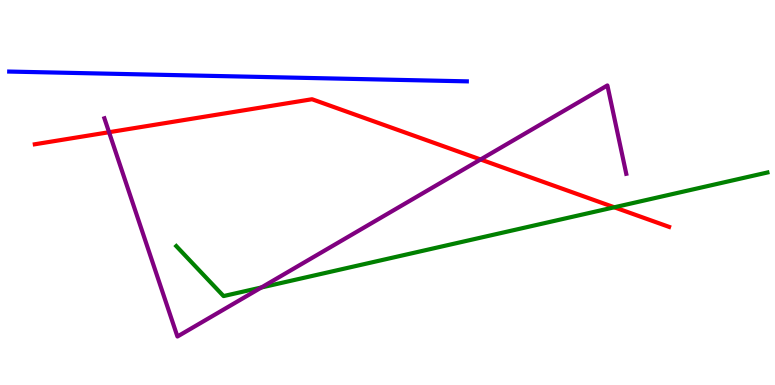[{'lines': ['blue', 'red'], 'intersections': []}, {'lines': ['green', 'red'], 'intersections': [{'x': 7.93, 'y': 4.62}]}, {'lines': ['purple', 'red'], 'intersections': [{'x': 1.41, 'y': 6.57}, {'x': 6.2, 'y': 5.86}]}, {'lines': ['blue', 'green'], 'intersections': []}, {'lines': ['blue', 'purple'], 'intersections': []}, {'lines': ['green', 'purple'], 'intersections': [{'x': 3.37, 'y': 2.53}]}]